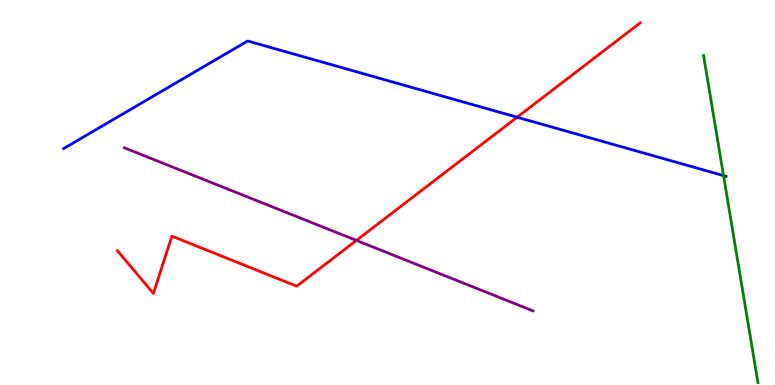[{'lines': ['blue', 'red'], 'intersections': [{'x': 6.67, 'y': 6.96}]}, {'lines': ['green', 'red'], 'intersections': []}, {'lines': ['purple', 'red'], 'intersections': [{'x': 4.6, 'y': 3.76}]}, {'lines': ['blue', 'green'], 'intersections': [{'x': 9.34, 'y': 5.44}]}, {'lines': ['blue', 'purple'], 'intersections': []}, {'lines': ['green', 'purple'], 'intersections': []}]